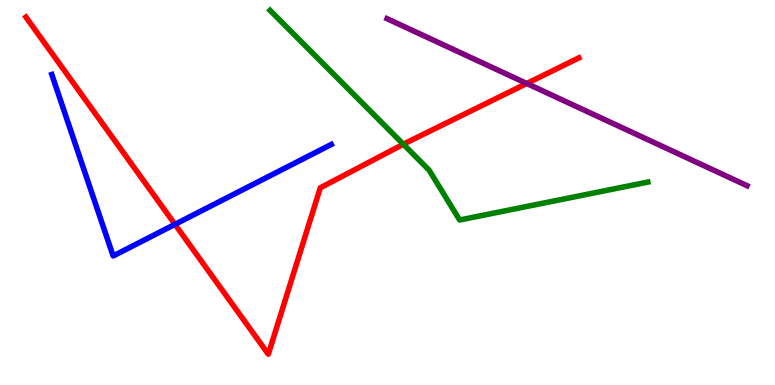[{'lines': ['blue', 'red'], 'intersections': [{'x': 2.26, 'y': 4.17}]}, {'lines': ['green', 'red'], 'intersections': [{'x': 5.2, 'y': 6.25}]}, {'lines': ['purple', 'red'], 'intersections': [{'x': 6.8, 'y': 7.83}]}, {'lines': ['blue', 'green'], 'intersections': []}, {'lines': ['blue', 'purple'], 'intersections': []}, {'lines': ['green', 'purple'], 'intersections': []}]